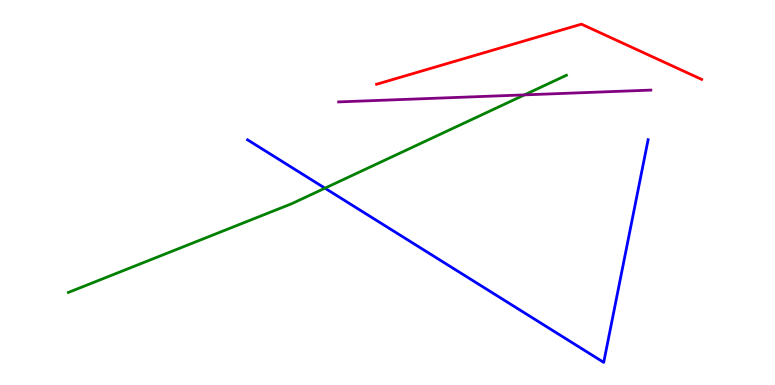[{'lines': ['blue', 'red'], 'intersections': []}, {'lines': ['green', 'red'], 'intersections': []}, {'lines': ['purple', 'red'], 'intersections': []}, {'lines': ['blue', 'green'], 'intersections': [{'x': 4.19, 'y': 5.11}]}, {'lines': ['blue', 'purple'], 'intersections': []}, {'lines': ['green', 'purple'], 'intersections': [{'x': 6.77, 'y': 7.54}]}]